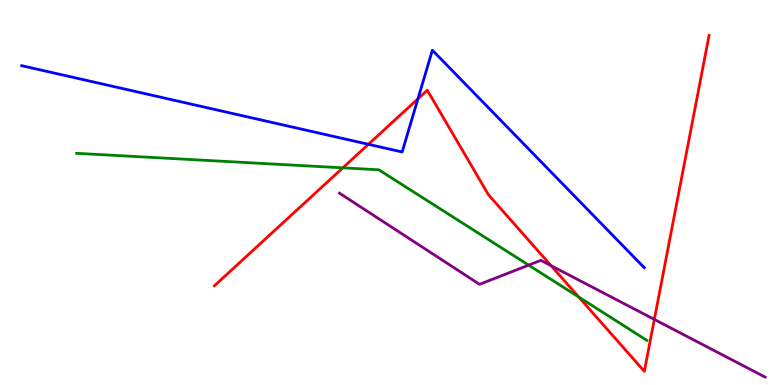[{'lines': ['blue', 'red'], 'intersections': [{'x': 4.75, 'y': 6.25}, {'x': 5.39, 'y': 7.43}]}, {'lines': ['green', 'red'], 'intersections': [{'x': 4.42, 'y': 5.64}, {'x': 7.47, 'y': 2.29}]}, {'lines': ['purple', 'red'], 'intersections': [{'x': 7.11, 'y': 3.1}, {'x': 8.44, 'y': 1.7}]}, {'lines': ['blue', 'green'], 'intersections': []}, {'lines': ['blue', 'purple'], 'intersections': []}, {'lines': ['green', 'purple'], 'intersections': [{'x': 6.82, 'y': 3.11}]}]